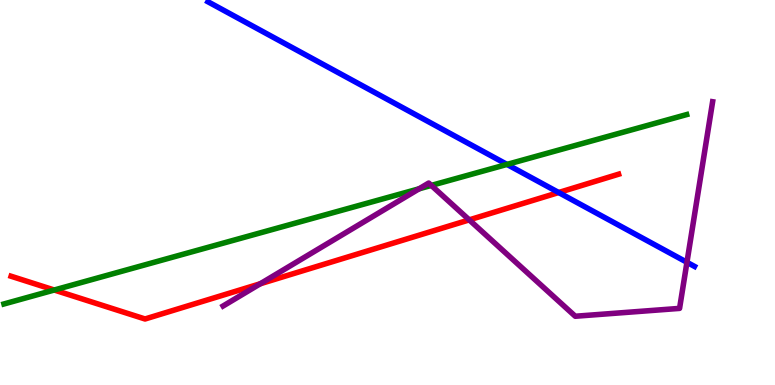[{'lines': ['blue', 'red'], 'intersections': [{'x': 7.21, 'y': 5.0}]}, {'lines': ['green', 'red'], 'intersections': [{'x': 0.7, 'y': 2.47}]}, {'lines': ['purple', 'red'], 'intersections': [{'x': 3.36, 'y': 2.63}, {'x': 6.05, 'y': 4.29}]}, {'lines': ['blue', 'green'], 'intersections': [{'x': 6.54, 'y': 5.73}]}, {'lines': ['blue', 'purple'], 'intersections': [{'x': 8.86, 'y': 3.19}]}, {'lines': ['green', 'purple'], 'intersections': [{'x': 5.41, 'y': 5.1}, {'x': 5.57, 'y': 5.18}]}]